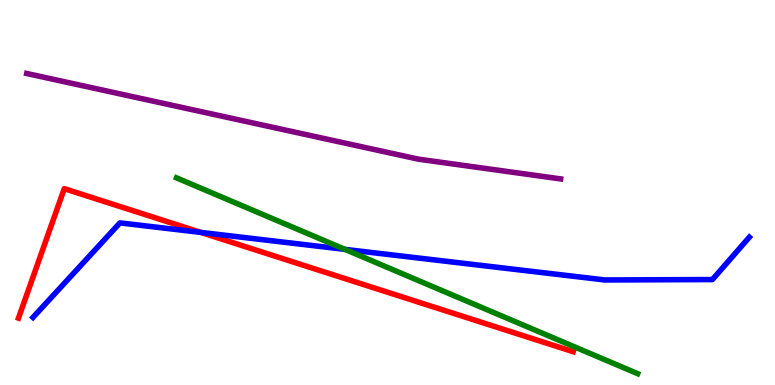[{'lines': ['blue', 'red'], 'intersections': [{'x': 2.59, 'y': 3.96}]}, {'lines': ['green', 'red'], 'intersections': []}, {'lines': ['purple', 'red'], 'intersections': []}, {'lines': ['blue', 'green'], 'intersections': [{'x': 4.45, 'y': 3.52}]}, {'lines': ['blue', 'purple'], 'intersections': []}, {'lines': ['green', 'purple'], 'intersections': []}]